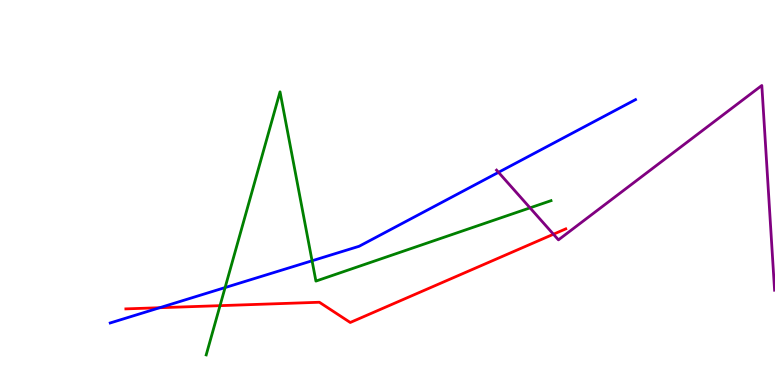[{'lines': ['blue', 'red'], 'intersections': [{'x': 2.06, 'y': 2.01}]}, {'lines': ['green', 'red'], 'intersections': [{'x': 2.84, 'y': 2.06}]}, {'lines': ['purple', 'red'], 'intersections': [{'x': 7.14, 'y': 3.92}]}, {'lines': ['blue', 'green'], 'intersections': [{'x': 2.9, 'y': 2.53}, {'x': 4.03, 'y': 3.23}]}, {'lines': ['blue', 'purple'], 'intersections': [{'x': 6.43, 'y': 5.52}]}, {'lines': ['green', 'purple'], 'intersections': [{'x': 6.84, 'y': 4.6}]}]